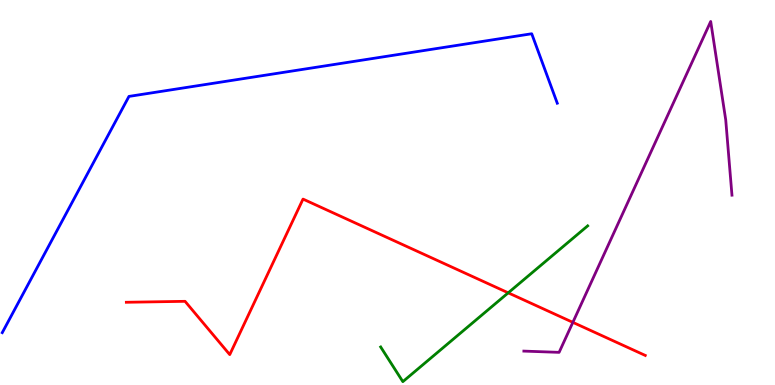[{'lines': ['blue', 'red'], 'intersections': []}, {'lines': ['green', 'red'], 'intersections': [{'x': 6.56, 'y': 2.39}]}, {'lines': ['purple', 'red'], 'intersections': [{'x': 7.39, 'y': 1.63}]}, {'lines': ['blue', 'green'], 'intersections': []}, {'lines': ['blue', 'purple'], 'intersections': []}, {'lines': ['green', 'purple'], 'intersections': []}]